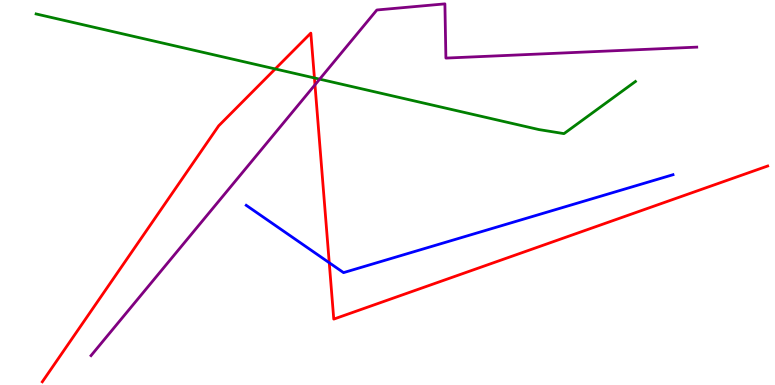[{'lines': ['blue', 'red'], 'intersections': [{'x': 4.25, 'y': 3.18}]}, {'lines': ['green', 'red'], 'intersections': [{'x': 3.55, 'y': 8.21}, {'x': 4.06, 'y': 7.98}]}, {'lines': ['purple', 'red'], 'intersections': [{'x': 4.06, 'y': 7.8}]}, {'lines': ['blue', 'green'], 'intersections': []}, {'lines': ['blue', 'purple'], 'intersections': []}, {'lines': ['green', 'purple'], 'intersections': [{'x': 4.12, 'y': 7.94}]}]